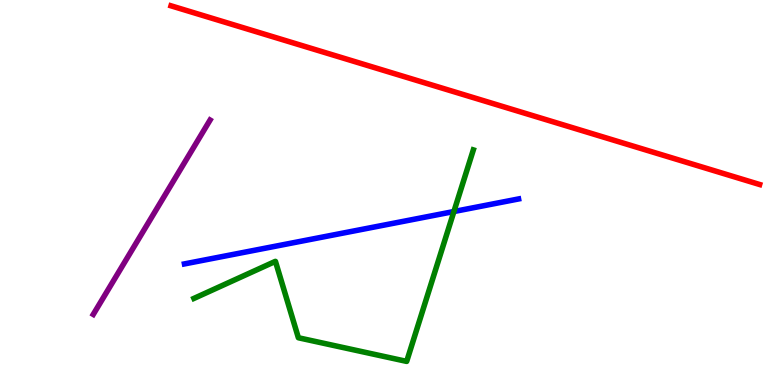[{'lines': ['blue', 'red'], 'intersections': []}, {'lines': ['green', 'red'], 'intersections': []}, {'lines': ['purple', 'red'], 'intersections': []}, {'lines': ['blue', 'green'], 'intersections': [{'x': 5.86, 'y': 4.51}]}, {'lines': ['blue', 'purple'], 'intersections': []}, {'lines': ['green', 'purple'], 'intersections': []}]